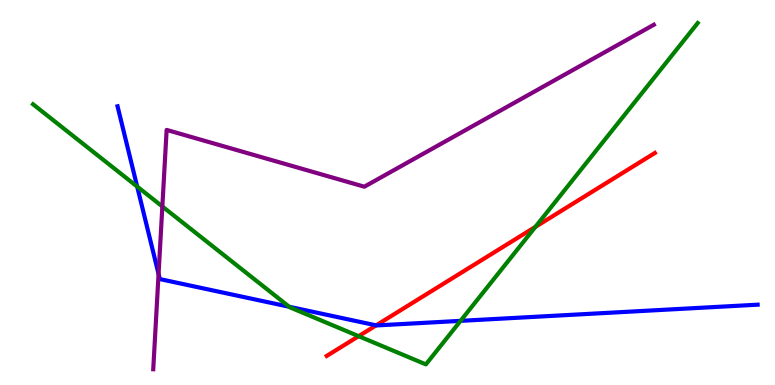[{'lines': ['blue', 'red'], 'intersections': [{'x': 4.85, 'y': 1.55}]}, {'lines': ['green', 'red'], 'intersections': [{'x': 4.63, 'y': 1.27}, {'x': 6.91, 'y': 4.11}]}, {'lines': ['purple', 'red'], 'intersections': []}, {'lines': ['blue', 'green'], 'intersections': [{'x': 1.77, 'y': 5.15}, {'x': 3.73, 'y': 2.03}, {'x': 5.94, 'y': 1.67}]}, {'lines': ['blue', 'purple'], 'intersections': [{'x': 2.05, 'y': 2.88}]}, {'lines': ['green', 'purple'], 'intersections': [{'x': 2.09, 'y': 4.64}]}]